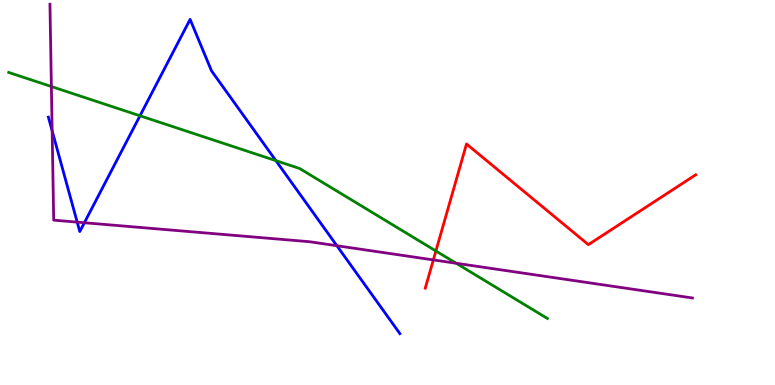[{'lines': ['blue', 'red'], 'intersections': []}, {'lines': ['green', 'red'], 'intersections': [{'x': 5.62, 'y': 3.48}]}, {'lines': ['purple', 'red'], 'intersections': [{'x': 5.59, 'y': 3.25}]}, {'lines': ['blue', 'green'], 'intersections': [{'x': 1.81, 'y': 6.99}, {'x': 3.56, 'y': 5.83}]}, {'lines': ['blue', 'purple'], 'intersections': [{'x': 0.673, 'y': 6.6}, {'x': 0.996, 'y': 4.23}, {'x': 1.09, 'y': 4.21}, {'x': 4.35, 'y': 3.62}]}, {'lines': ['green', 'purple'], 'intersections': [{'x': 0.663, 'y': 7.75}, {'x': 5.89, 'y': 3.16}]}]